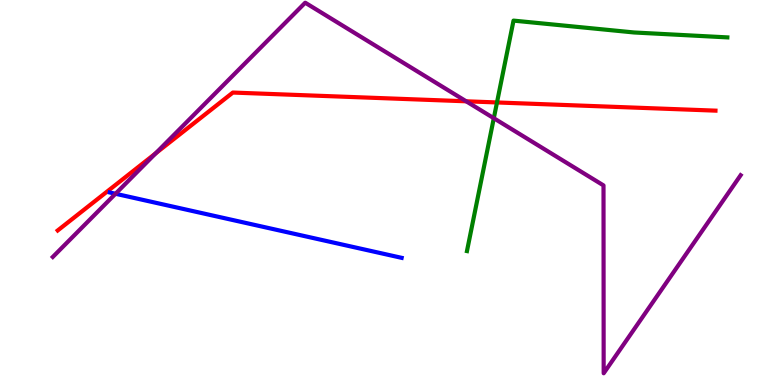[{'lines': ['blue', 'red'], 'intersections': []}, {'lines': ['green', 'red'], 'intersections': [{'x': 6.41, 'y': 7.34}]}, {'lines': ['purple', 'red'], 'intersections': [{'x': 2.01, 'y': 6.02}, {'x': 6.02, 'y': 7.37}]}, {'lines': ['blue', 'green'], 'intersections': []}, {'lines': ['blue', 'purple'], 'intersections': [{'x': 1.49, 'y': 4.97}]}, {'lines': ['green', 'purple'], 'intersections': [{'x': 6.37, 'y': 6.93}]}]